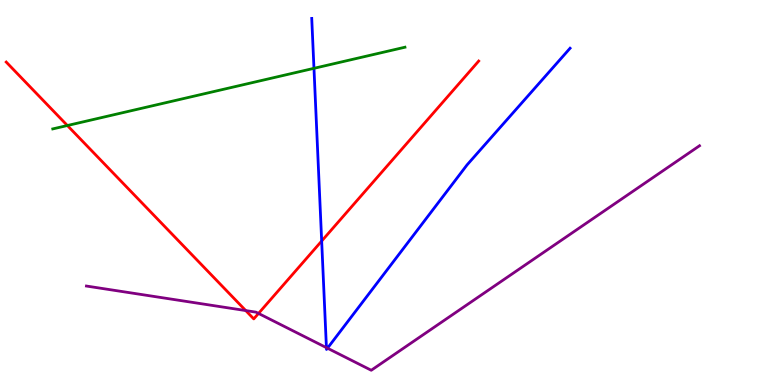[{'lines': ['blue', 'red'], 'intersections': [{'x': 4.15, 'y': 3.74}]}, {'lines': ['green', 'red'], 'intersections': [{'x': 0.869, 'y': 6.74}]}, {'lines': ['purple', 'red'], 'intersections': [{'x': 3.17, 'y': 1.93}, {'x': 3.34, 'y': 1.86}]}, {'lines': ['blue', 'green'], 'intersections': [{'x': 4.05, 'y': 8.23}]}, {'lines': ['blue', 'purple'], 'intersections': [{'x': 4.21, 'y': 0.97}, {'x': 4.23, 'y': 0.956}]}, {'lines': ['green', 'purple'], 'intersections': []}]